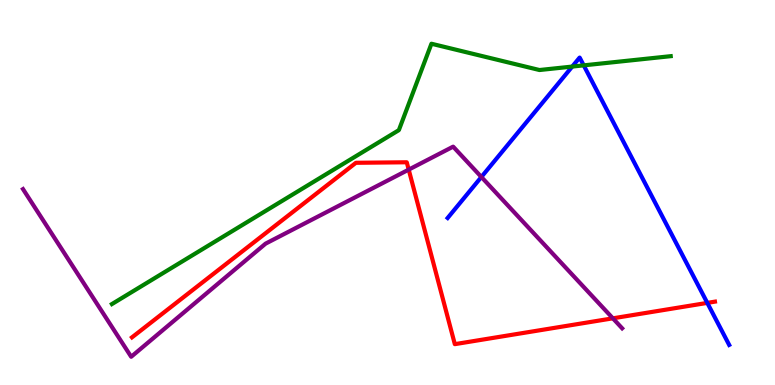[{'lines': ['blue', 'red'], 'intersections': [{'x': 9.13, 'y': 2.13}]}, {'lines': ['green', 'red'], 'intersections': []}, {'lines': ['purple', 'red'], 'intersections': [{'x': 5.27, 'y': 5.59}, {'x': 7.91, 'y': 1.73}]}, {'lines': ['blue', 'green'], 'intersections': [{'x': 7.38, 'y': 8.27}, {'x': 7.53, 'y': 8.3}]}, {'lines': ['blue', 'purple'], 'intersections': [{'x': 6.21, 'y': 5.4}]}, {'lines': ['green', 'purple'], 'intersections': []}]